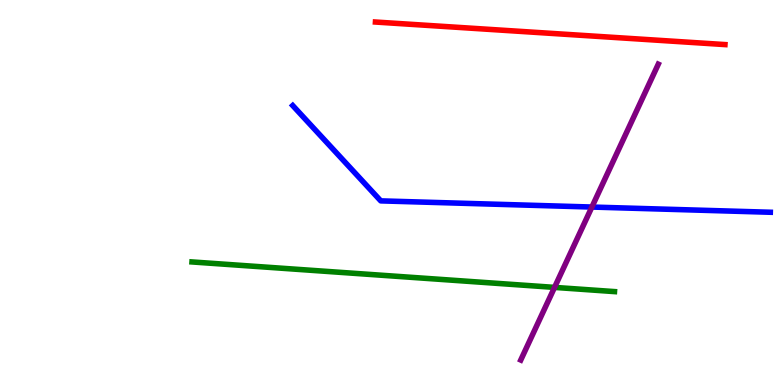[{'lines': ['blue', 'red'], 'intersections': []}, {'lines': ['green', 'red'], 'intersections': []}, {'lines': ['purple', 'red'], 'intersections': []}, {'lines': ['blue', 'green'], 'intersections': []}, {'lines': ['blue', 'purple'], 'intersections': [{'x': 7.64, 'y': 4.62}]}, {'lines': ['green', 'purple'], 'intersections': [{'x': 7.16, 'y': 2.54}]}]